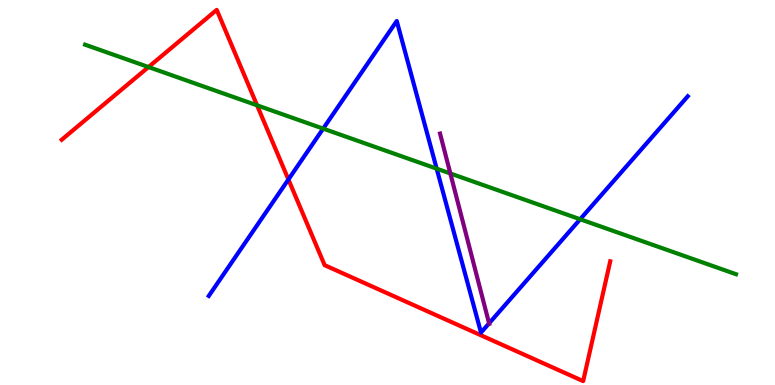[{'lines': ['blue', 'red'], 'intersections': [{'x': 3.72, 'y': 5.34}]}, {'lines': ['green', 'red'], 'intersections': [{'x': 1.92, 'y': 8.26}, {'x': 3.32, 'y': 7.26}]}, {'lines': ['purple', 'red'], 'intersections': []}, {'lines': ['blue', 'green'], 'intersections': [{'x': 4.17, 'y': 6.66}, {'x': 5.63, 'y': 5.62}, {'x': 7.49, 'y': 4.31}]}, {'lines': ['blue', 'purple'], 'intersections': [{'x': 6.31, 'y': 1.6}]}, {'lines': ['green', 'purple'], 'intersections': [{'x': 5.81, 'y': 5.49}]}]